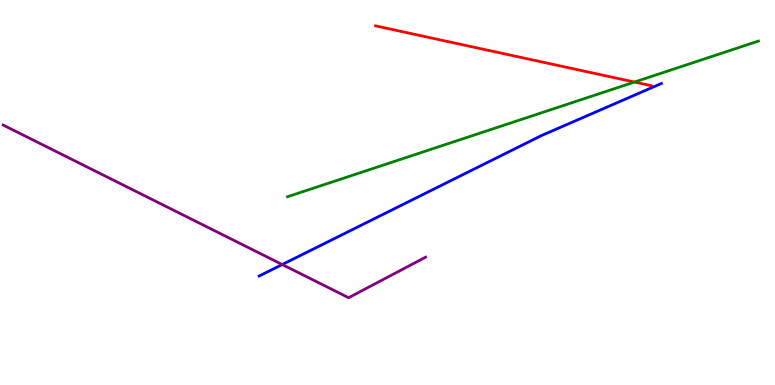[{'lines': ['blue', 'red'], 'intersections': []}, {'lines': ['green', 'red'], 'intersections': [{'x': 8.19, 'y': 7.87}]}, {'lines': ['purple', 'red'], 'intersections': []}, {'lines': ['blue', 'green'], 'intersections': []}, {'lines': ['blue', 'purple'], 'intersections': [{'x': 3.64, 'y': 3.13}]}, {'lines': ['green', 'purple'], 'intersections': []}]